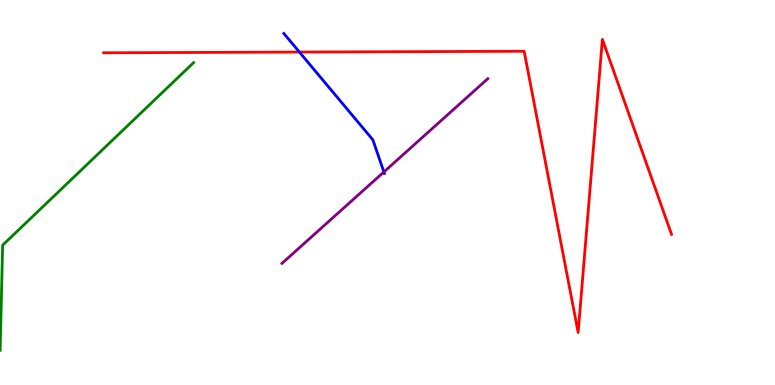[{'lines': ['blue', 'red'], 'intersections': [{'x': 3.86, 'y': 8.65}]}, {'lines': ['green', 'red'], 'intersections': []}, {'lines': ['purple', 'red'], 'intersections': []}, {'lines': ['blue', 'green'], 'intersections': []}, {'lines': ['blue', 'purple'], 'intersections': [{'x': 4.95, 'y': 5.53}]}, {'lines': ['green', 'purple'], 'intersections': []}]